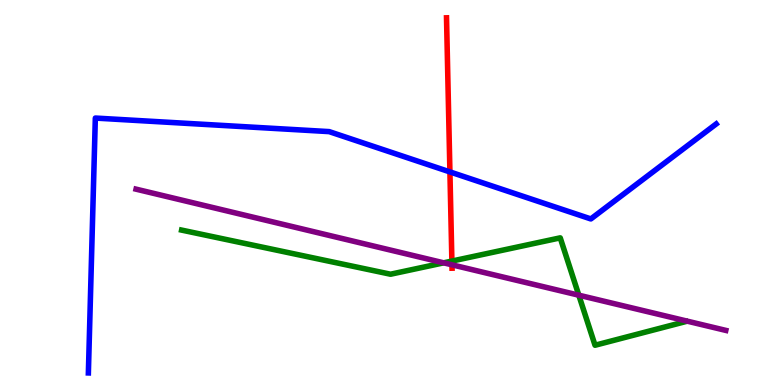[{'lines': ['blue', 'red'], 'intersections': [{'x': 5.81, 'y': 5.53}]}, {'lines': ['green', 'red'], 'intersections': [{'x': 5.83, 'y': 3.22}]}, {'lines': ['purple', 'red'], 'intersections': [{'x': 5.83, 'y': 3.12}]}, {'lines': ['blue', 'green'], 'intersections': []}, {'lines': ['blue', 'purple'], 'intersections': []}, {'lines': ['green', 'purple'], 'intersections': [{'x': 5.72, 'y': 3.17}, {'x': 7.47, 'y': 2.33}]}]